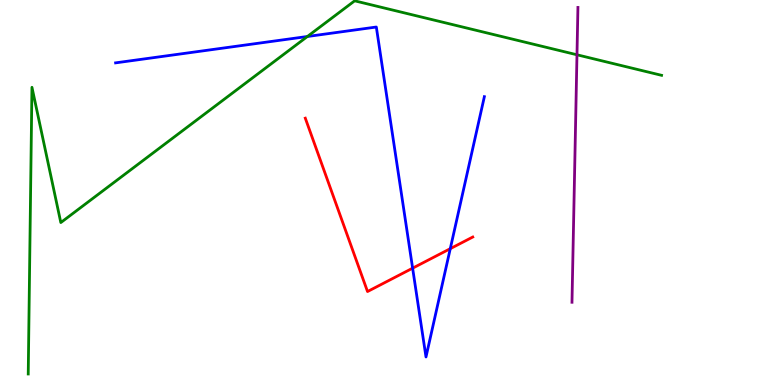[{'lines': ['blue', 'red'], 'intersections': [{'x': 5.32, 'y': 3.03}, {'x': 5.81, 'y': 3.54}]}, {'lines': ['green', 'red'], 'intersections': []}, {'lines': ['purple', 'red'], 'intersections': []}, {'lines': ['blue', 'green'], 'intersections': [{'x': 3.97, 'y': 9.05}]}, {'lines': ['blue', 'purple'], 'intersections': []}, {'lines': ['green', 'purple'], 'intersections': [{'x': 7.44, 'y': 8.58}]}]